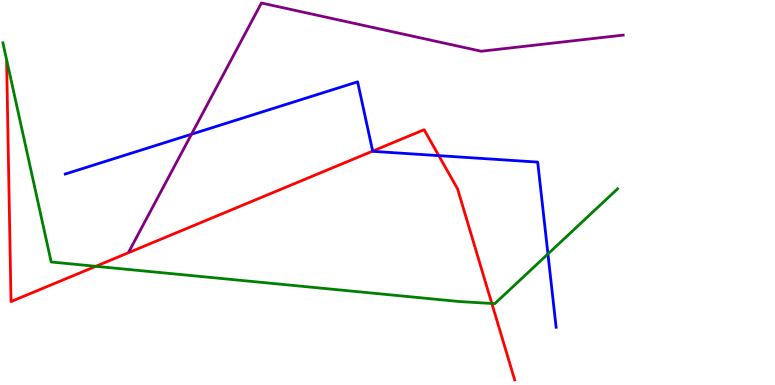[{'lines': ['blue', 'red'], 'intersections': [{'x': 4.81, 'y': 6.08}, {'x': 5.66, 'y': 5.96}]}, {'lines': ['green', 'red'], 'intersections': [{'x': 1.24, 'y': 3.08}, {'x': 6.35, 'y': 2.12}]}, {'lines': ['purple', 'red'], 'intersections': []}, {'lines': ['blue', 'green'], 'intersections': [{'x': 7.07, 'y': 3.4}]}, {'lines': ['blue', 'purple'], 'intersections': [{'x': 2.47, 'y': 6.51}]}, {'lines': ['green', 'purple'], 'intersections': []}]